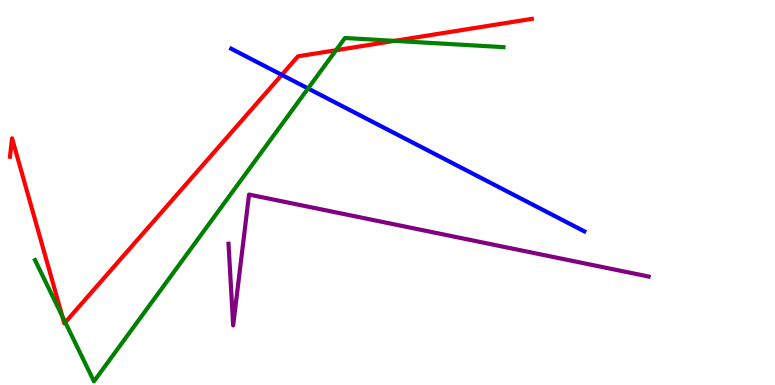[{'lines': ['blue', 'red'], 'intersections': [{'x': 3.64, 'y': 8.06}]}, {'lines': ['green', 'red'], 'intersections': [{'x': 0.804, 'y': 1.79}, {'x': 0.842, 'y': 1.63}, {'x': 4.34, 'y': 8.7}, {'x': 5.09, 'y': 8.94}]}, {'lines': ['purple', 'red'], 'intersections': []}, {'lines': ['blue', 'green'], 'intersections': [{'x': 3.98, 'y': 7.7}]}, {'lines': ['blue', 'purple'], 'intersections': []}, {'lines': ['green', 'purple'], 'intersections': []}]